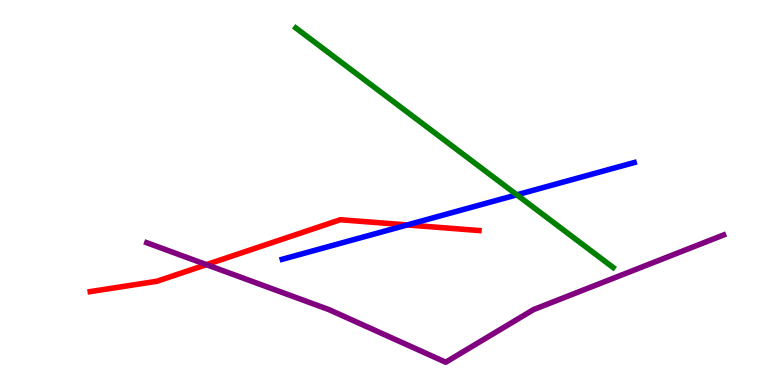[{'lines': ['blue', 'red'], 'intersections': [{'x': 5.25, 'y': 4.16}]}, {'lines': ['green', 'red'], 'intersections': []}, {'lines': ['purple', 'red'], 'intersections': [{'x': 2.66, 'y': 3.13}]}, {'lines': ['blue', 'green'], 'intersections': [{'x': 6.67, 'y': 4.94}]}, {'lines': ['blue', 'purple'], 'intersections': []}, {'lines': ['green', 'purple'], 'intersections': []}]